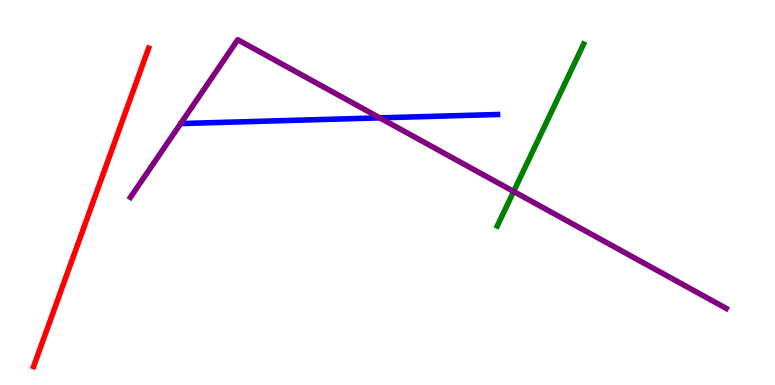[{'lines': ['blue', 'red'], 'intersections': []}, {'lines': ['green', 'red'], 'intersections': []}, {'lines': ['purple', 'red'], 'intersections': []}, {'lines': ['blue', 'green'], 'intersections': []}, {'lines': ['blue', 'purple'], 'intersections': [{'x': 4.9, 'y': 6.94}]}, {'lines': ['green', 'purple'], 'intersections': [{'x': 6.63, 'y': 5.03}]}]